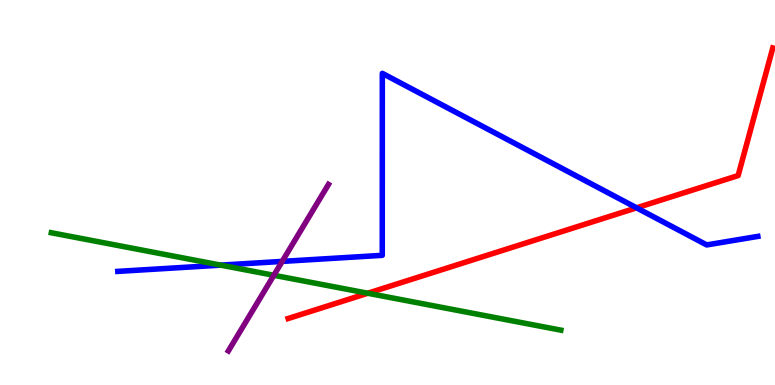[{'lines': ['blue', 'red'], 'intersections': [{'x': 8.21, 'y': 4.6}]}, {'lines': ['green', 'red'], 'intersections': [{'x': 4.75, 'y': 2.38}]}, {'lines': ['purple', 'red'], 'intersections': []}, {'lines': ['blue', 'green'], 'intersections': [{'x': 2.85, 'y': 3.11}]}, {'lines': ['blue', 'purple'], 'intersections': [{'x': 3.64, 'y': 3.21}]}, {'lines': ['green', 'purple'], 'intersections': [{'x': 3.53, 'y': 2.85}]}]